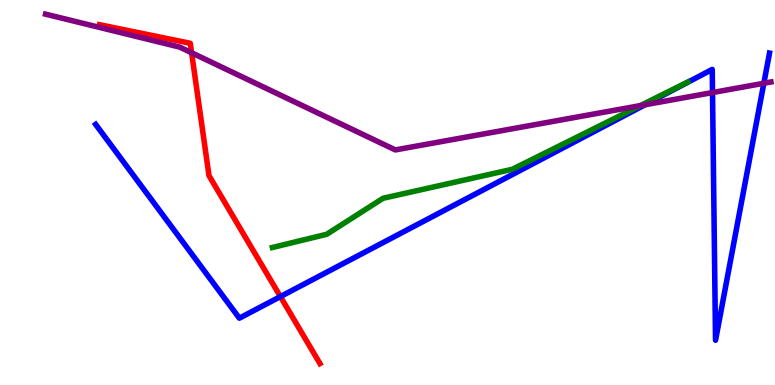[{'lines': ['blue', 'red'], 'intersections': [{'x': 3.62, 'y': 2.3}]}, {'lines': ['green', 'red'], 'intersections': []}, {'lines': ['purple', 'red'], 'intersections': [{'x': 2.47, 'y': 8.63}]}, {'lines': ['blue', 'green'], 'intersections': []}, {'lines': ['blue', 'purple'], 'intersections': [{'x': 8.32, 'y': 7.28}, {'x': 9.19, 'y': 7.6}, {'x': 9.86, 'y': 7.84}]}, {'lines': ['green', 'purple'], 'intersections': [{'x': 8.26, 'y': 7.26}]}]